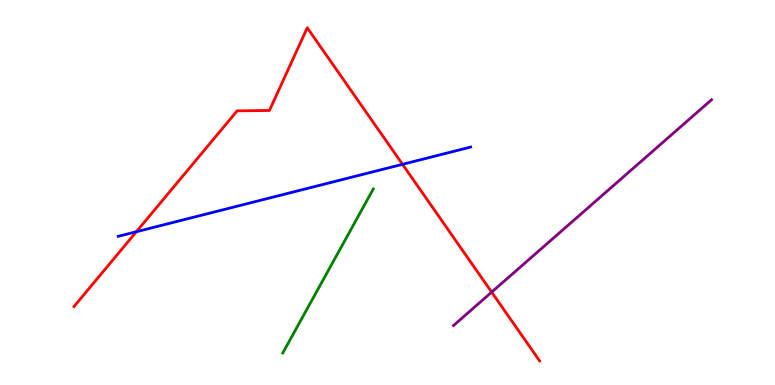[{'lines': ['blue', 'red'], 'intersections': [{'x': 1.76, 'y': 3.98}, {'x': 5.19, 'y': 5.73}]}, {'lines': ['green', 'red'], 'intersections': []}, {'lines': ['purple', 'red'], 'intersections': [{'x': 6.34, 'y': 2.41}]}, {'lines': ['blue', 'green'], 'intersections': []}, {'lines': ['blue', 'purple'], 'intersections': []}, {'lines': ['green', 'purple'], 'intersections': []}]